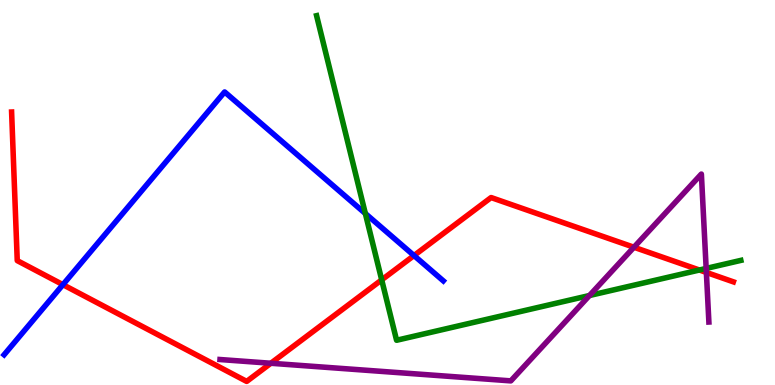[{'lines': ['blue', 'red'], 'intersections': [{'x': 0.812, 'y': 2.61}, {'x': 5.34, 'y': 3.36}]}, {'lines': ['green', 'red'], 'intersections': [{'x': 4.93, 'y': 2.73}, {'x': 9.02, 'y': 2.99}]}, {'lines': ['purple', 'red'], 'intersections': [{'x': 3.49, 'y': 0.565}, {'x': 8.18, 'y': 3.58}, {'x': 9.11, 'y': 2.92}]}, {'lines': ['blue', 'green'], 'intersections': [{'x': 4.71, 'y': 4.45}]}, {'lines': ['blue', 'purple'], 'intersections': []}, {'lines': ['green', 'purple'], 'intersections': [{'x': 7.61, 'y': 2.32}, {'x': 9.11, 'y': 3.03}]}]